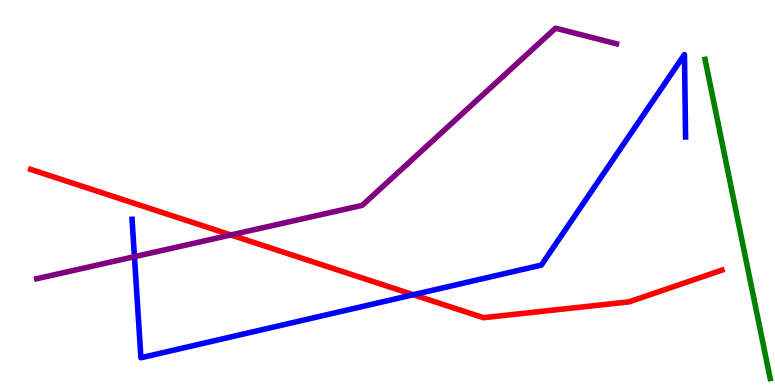[{'lines': ['blue', 'red'], 'intersections': [{'x': 5.33, 'y': 2.34}]}, {'lines': ['green', 'red'], 'intersections': []}, {'lines': ['purple', 'red'], 'intersections': [{'x': 2.98, 'y': 3.9}]}, {'lines': ['blue', 'green'], 'intersections': []}, {'lines': ['blue', 'purple'], 'intersections': [{'x': 1.73, 'y': 3.33}]}, {'lines': ['green', 'purple'], 'intersections': []}]